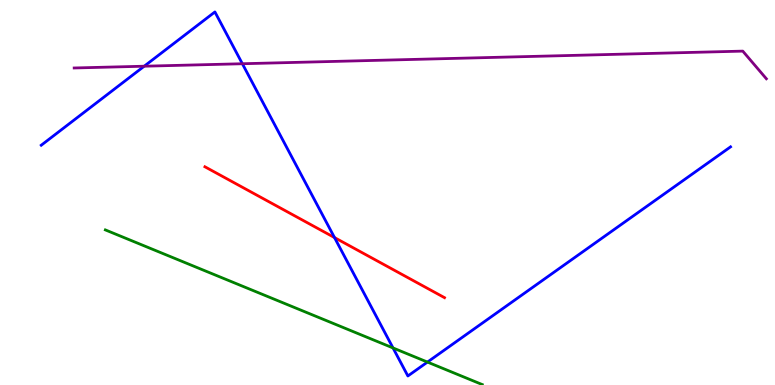[{'lines': ['blue', 'red'], 'intersections': [{'x': 4.32, 'y': 3.83}]}, {'lines': ['green', 'red'], 'intersections': []}, {'lines': ['purple', 'red'], 'intersections': []}, {'lines': ['blue', 'green'], 'intersections': [{'x': 5.07, 'y': 0.962}, {'x': 5.52, 'y': 0.595}]}, {'lines': ['blue', 'purple'], 'intersections': [{'x': 1.86, 'y': 8.28}, {'x': 3.13, 'y': 8.34}]}, {'lines': ['green', 'purple'], 'intersections': []}]